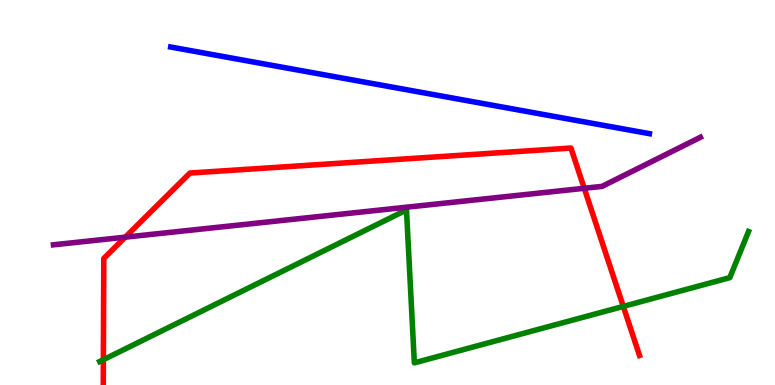[{'lines': ['blue', 'red'], 'intersections': []}, {'lines': ['green', 'red'], 'intersections': [{'x': 1.33, 'y': 0.657}, {'x': 8.04, 'y': 2.04}]}, {'lines': ['purple', 'red'], 'intersections': [{'x': 1.62, 'y': 3.84}, {'x': 7.54, 'y': 5.11}]}, {'lines': ['blue', 'green'], 'intersections': []}, {'lines': ['blue', 'purple'], 'intersections': []}, {'lines': ['green', 'purple'], 'intersections': []}]